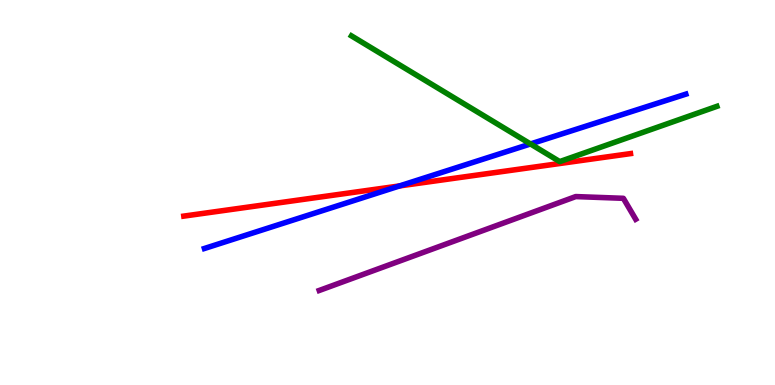[{'lines': ['blue', 'red'], 'intersections': [{'x': 5.16, 'y': 5.17}]}, {'lines': ['green', 'red'], 'intersections': []}, {'lines': ['purple', 'red'], 'intersections': []}, {'lines': ['blue', 'green'], 'intersections': [{'x': 6.85, 'y': 6.26}]}, {'lines': ['blue', 'purple'], 'intersections': []}, {'lines': ['green', 'purple'], 'intersections': []}]